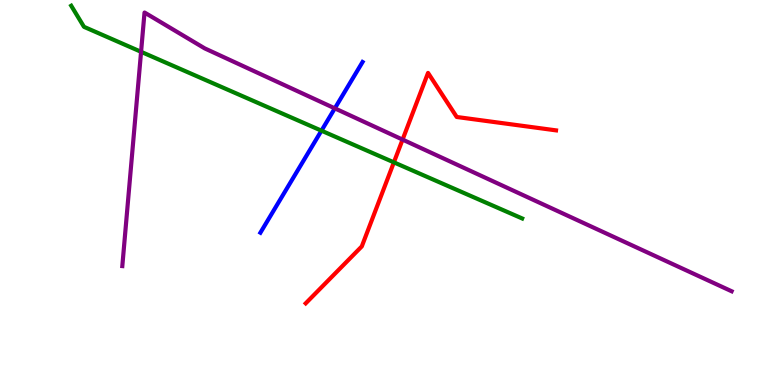[{'lines': ['blue', 'red'], 'intersections': []}, {'lines': ['green', 'red'], 'intersections': [{'x': 5.08, 'y': 5.78}]}, {'lines': ['purple', 'red'], 'intersections': [{'x': 5.19, 'y': 6.37}]}, {'lines': ['blue', 'green'], 'intersections': [{'x': 4.15, 'y': 6.61}]}, {'lines': ['blue', 'purple'], 'intersections': [{'x': 4.32, 'y': 7.19}]}, {'lines': ['green', 'purple'], 'intersections': [{'x': 1.82, 'y': 8.65}]}]